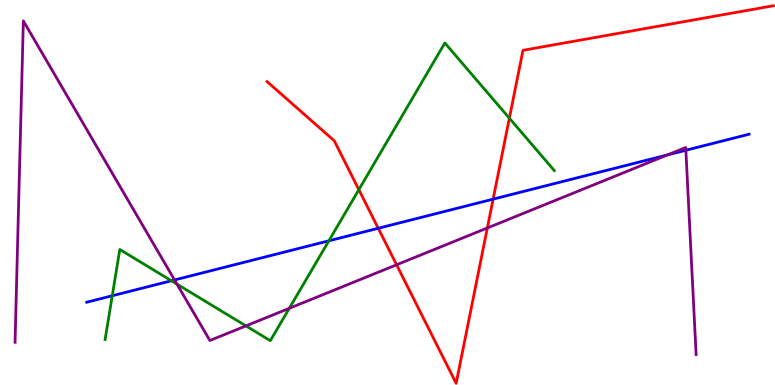[{'lines': ['blue', 'red'], 'intersections': [{'x': 4.88, 'y': 4.07}, {'x': 6.36, 'y': 4.83}]}, {'lines': ['green', 'red'], 'intersections': [{'x': 4.63, 'y': 5.07}, {'x': 6.57, 'y': 6.93}]}, {'lines': ['purple', 'red'], 'intersections': [{'x': 5.12, 'y': 3.12}, {'x': 6.29, 'y': 4.08}]}, {'lines': ['blue', 'green'], 'intersections': [{'x': 1.45, 'y': 2.32}, {'x': 2.21, 'y': 2.71}, {'x': 4.24, 'y': 3.75}]}, {'lines': ['blue', 'purple'], 'intersections': [{'x': 2.25, 'y': 2.73}, {'x': 8.61, 'y': 5.98}, {'x': 8.85, 'y': 6.1}]}, {'lines': ['green', 'purple'], 'intersections': [{'x': 2.28, 'y': 2.62}, {'x': 3.17, 'y': 1.54}, {'x': 3.73, 'y': 1.99}]}]